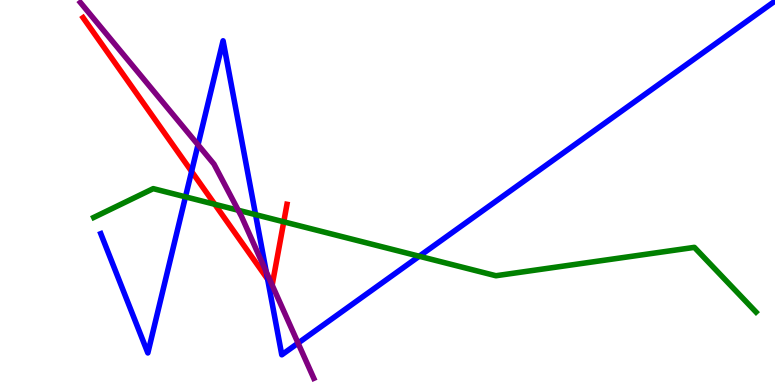[{'lines': ['blue', 'red'], 'intersections': [{'x': 2.47, 'y': 5.55}, {'x': 3.45, 'y': 2.75}]}, {'lines': ['green', 'red'], 'intersections': [{'x': 2.77, 'y': 4.69}, {'x': 3.66, 'y': 4.24}]}, {'lines': ['purple', 'red'], 'intersections': [{'x': 3.51, 'y': 2.59}]}, {'lines': ['blue', 'green'], 'intersections': [{'x': 2.39, 'y': 4.89}, {'x': 3.3, 'y': 4.42}, {'x': 5.41, 'y': 3.34}]}, {'lines': ['blue', 'purple'], 'intersections': [{'x': 2.56, 'y': 6.24}, {'x': 3.44, 'y': 2.94}, {'x': 3.85, 'y': 1.09}]}, {'lines': ['green', 'purple'], 'intersections': [{'x': 3.07, 'y': 4.54}]}]